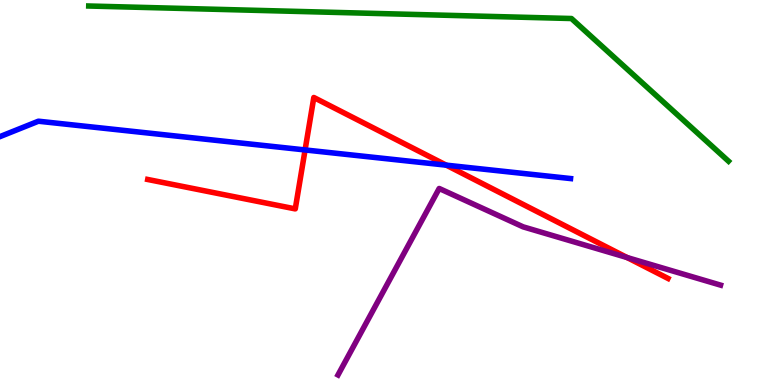[{'lines': ['blue', 'red'], 'intersections': [{'x': 3.94, 'y': 6.11}, {'x': 5.76, 'y': 5.71}]}, {'lines': ['green', 'red'], 'intersections': []}, {'lines': ['purple', 'red'], 'intersections': [{'x': 8.09, 'y': 3.31}]}, {'lines': ['blue', 'green'], 'intersections': []}, {'lines': ['blue', 'purple'], 'intersections': []}, {'lines': ['green', 'purple'], 'intersections': []}]